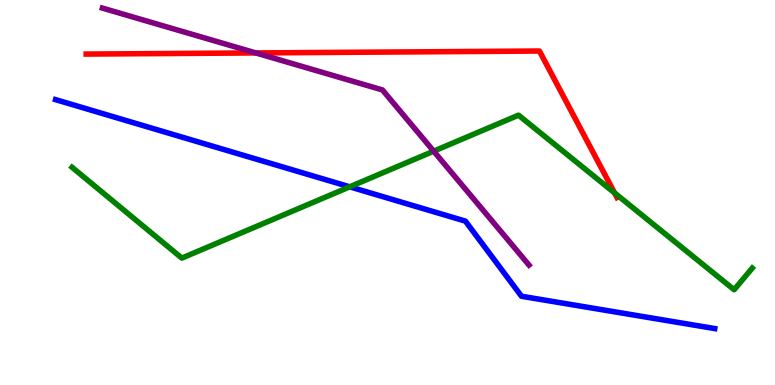[{'lines': ['blue', 'red'], 'intersections': []}, {'lines': ['green', 'red'], 'intersections': [{'x': 7.93, 'y': 4.99}]}, {'lines': ['purple', 'red'], 'intersections': [{'x': 3.3, 'y': 8.63}]}, {'lines': ['blue', 'green'], 'intersections': [{'x': 4.51, 'y': 5.15}]}, {'lines': ['blue', 'purple'], 'intersections': []}, {'lines': ['green', 'purple'], 'intersections': [{'x': 5.6, 'y': 6.07}]}]